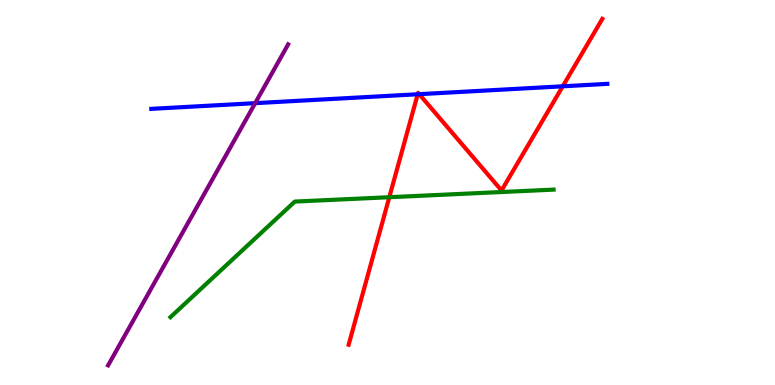[{'lines': ['blue', 'red'], 'intersections': [{'x': 5.39, 'y': 7.55}, {'x': 5.41, 'y': 7.55}, {'x': 7.26, 'y': 7.76}]}, {'lines': ['green', 'red'], 'intersections': [{'x': 5.02, 'y': 4.88}]}, {'lines': ['purple', 'red'], 'intersections': []}, {'lines': ['blue', 'green'], 'intersections': []}, {'lines': ['blue', 'purple'], 'intersections': [{'x': 3.29, 'y': 7.32}]}, {'lines': ['green', 'purple'], 'intersections': []}]